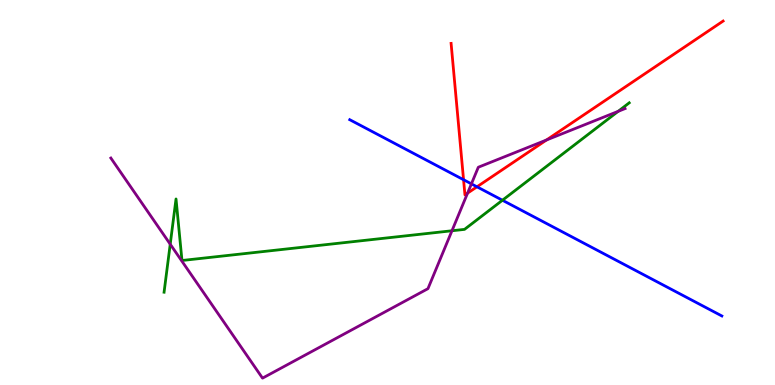[{'lines': ['blue', 'red'], 'intersections': [{'x': 5.98, 'y': 5.33}, {'x': 6.15, 'y': 5.15}]}, {'lines': ['green', 'red'], 'intersections': []}, {'lines': ['purple', 'red'], 'intersections': [{'x': 6.03, 'y': 4.98}, {'x': 7.05, 'y': 6.36}]}, {'lines': ['blue', 'green'], 'intersections': [{'x': 6.48, 'y': 4.8}]}, {'lines': ['blue', 'purple'], 'intersections': [{'x': 6.08, 'y': 5.22}]}, {'lines': ['green', 'purple'], 'intersections': [{'x': 2.2, 'y': 3.66}, {'x': 5.83, 'y': 4.01}, {'x': 7.98, 'y': 7.11}]}]